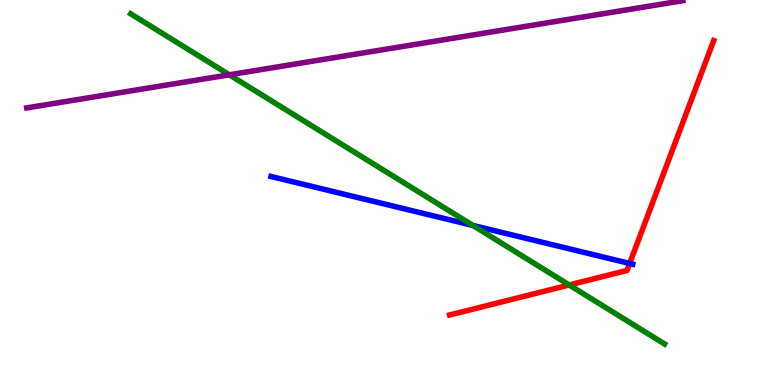[{'lines': ['blue', 'red'], 'intersections': [{'x': 8.12, 'y': 3.16}]}, {'lines': ['green', 'red'], 'intersections': [{'x': 7.34, 'y': 2.6}]}, {'lines': ['purple', 'red'], 'intersections': []}, {'lines': ['blue', 'green'], 'intersections': [{'x': 6.1, 'y': 4.14}]}, {'lines': ['blue', 'purple'], 'intersections': []}, {'lines': ['green', 'purple'], 'intersections': [{'x': 2.96, 'y': 8.06}]}]